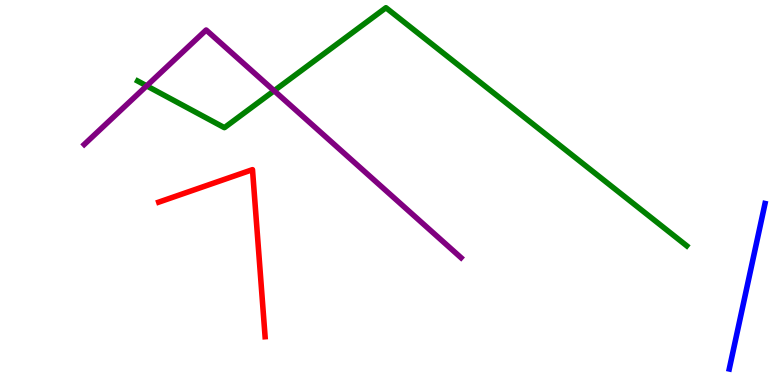[{'lines': ['blue', 'red'], 'intersections': []}, {'lines': ['green', 'red'], 'intersections': []}, {'lines': ['purple', 'red'], 'intersections': []}, {'lines': ['blue', 'green'], 'intersections': []}, {'lines': ['blue', 'purple'], 'intersections': []}, {'lines': ['green', 'purple'], 'intersections': [{'x': 1.89, 'y': 7.77}, {'x': 3.54, 'y': 7.64}]}]